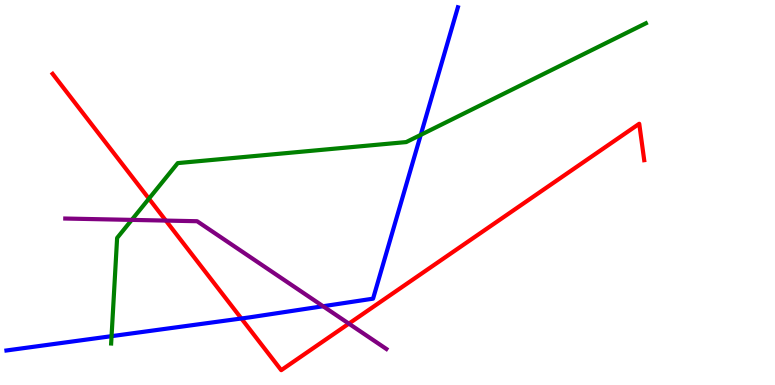[{'lines': ['blue', 'red'], 'intersections': [{'x': 3.11, 'y': 1.73}]}, {'lines': ['green', 'red'], 'intersections': [{'x': 1.92, 'y': 4.84}]}, {'lines': ['purple', 'red'], 'intersections': [{'x': 2.14, 'y': 4.27}, {'x': 4.5, 'y': 1.59}]}, {'lines': ['blue', 'green'], 'intersections': [{'x': 1.44, 'y': 1.27}, {'x': 5.43, 'y': 6.5}]}, {'lines': ['blue', 'purple'], 'intersections': [{'x': 4.17, 'y': 2.05}]}, {'lines': ['green', 'purple'], 'intersections': [{'x': 1.7, 'y': 4.29}]}]